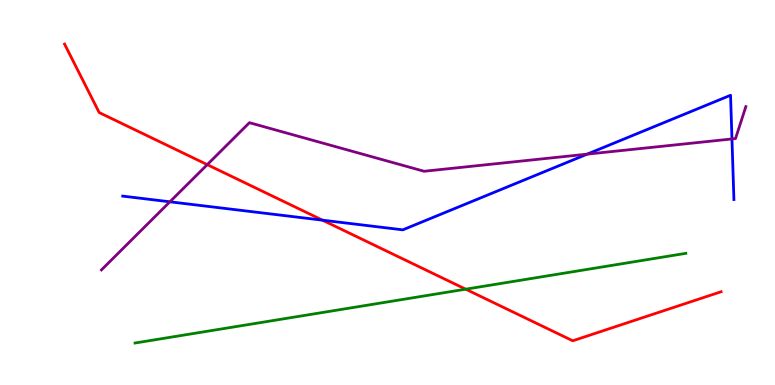[{'lines': ['blue', 'red'], 'intersections': [{'x': 4.16, 'y': 4.28}]}, {'lines': ['green', 'red'], 'intersections': [{'x': 6.01, 'y': 2.49}]}, {'lines': ['purple', 'red'], 'intersections': [{'x': 2.67, 'y': 5.72}]}, {'lines': ['blue', 'green'], 'intersections': []}, {'lines': ['blue', 'purple'], 'intersections': [{'x': 2.19, 'y': 4.76}, {'x': 7.58, 'y': 6.0}, {'x': 9.44, 'y': 6.39}]}, {'lines': ['green', 'purple'], 'intersections': []}]